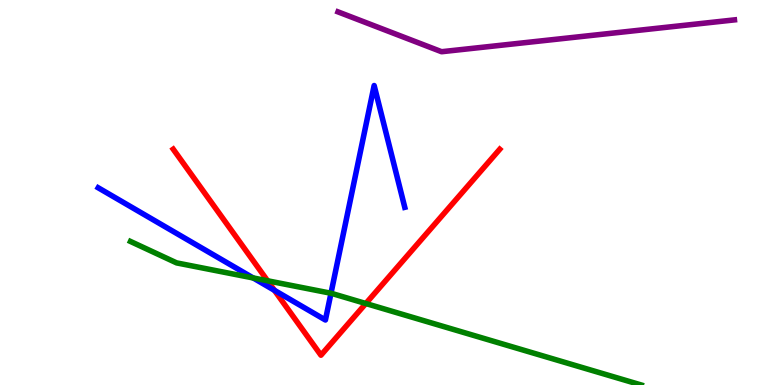[{'lines': ['blue', 'red'], 'intersections': [{'x': 3.54, 'y': 2.46}]}, {'lines': ['green', 'red'], 'intersections': [{'x': 3.45, 'y': 2.71}, {'x': 4.72, 'y': 2.12}]}, {'lines': ['purple', 'red'], 'intersections': []}, {'lines': ['blue', 'green'], 'intersections': [{'x': 3.27, 'y': 2.78}, {'x': 4.27, 'y': 2.38}]}, {'lines': ['blue', 'purple'], 'intersections': []}, {'lines': ['green', 'purple'], 'intersections': []}]